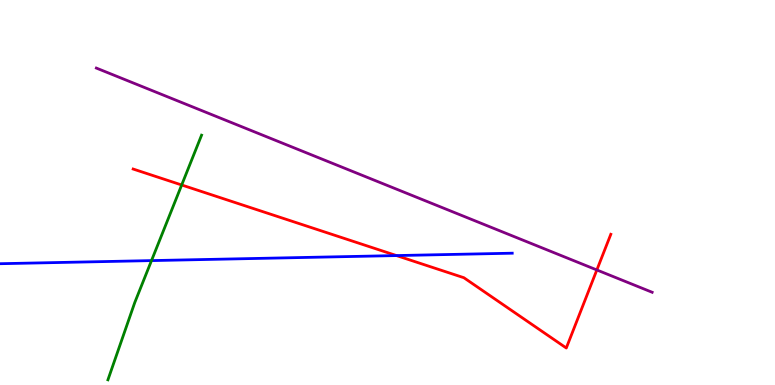[{'lines': ['blue', 'red'], 'intersections': [{'x': 5.12, 'y': 3.36}]}, {'lines': ['green', 'red'], 'intersections': [{'x': 2.34, 'y': 5.2}]}, {'lines': ['purple', 'red'], 'intersections': [{'x': 7.7, 'y': 2.99}]}, {'lines': ['blue', 'green'], 'intersections': [{'x': 1.95, 'y': 3.23}]}, {'lines': ['blue', 'purple'], 'intersections': []}, {'lines': ['green', 'purple'], 'intersections': []}]